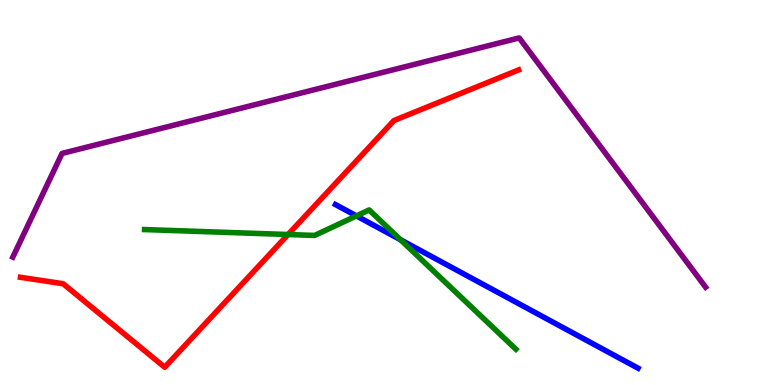[{'lines': ['blue', 'red'], 'intersections': []}, {'lines': ['green', 'red'], 'intersections': [{'x': 3.72, 'y': 3.91}]}, {'lines': ['purple', 'red'], 'intersections': []}, {'lines': ['blue', 'green'], 'intersections': [{'x': 4.6, 'y': 4.39}, {'x': 5.17, 'y': 3.77}]}, {'lines': ['blue', 'purple'], 'intersections': []}, {'lines': ['green', 'purple'], 'intersections': []}]